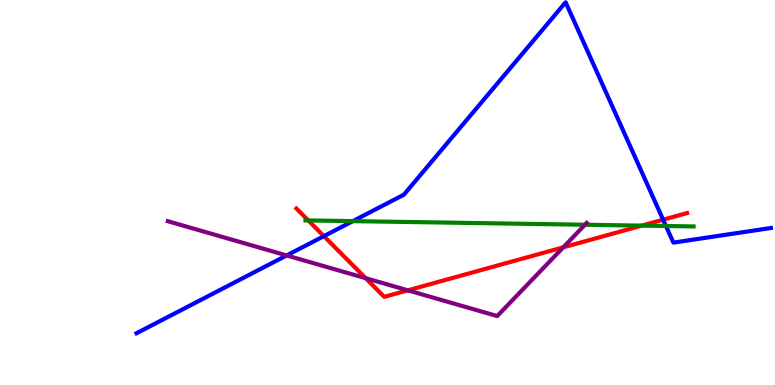[{'lines': ['blue', 'red'], 'intersections': [{'x': 4.18, 'y': 3.87}, {'x': 8.56, 'y': 4.29}]}, {'lines': ['green', 'red'], 'intersections': [{'x': 3.98, 'y': 4.27}, {'x': 8.28, 'y': 4.14}]}, {'lines': ['purple', 'red'], 'intersections': [{'x': 4.72, 'y': 2.77}, {'x': 5.26, 'y': 2.46}, {'x': 7.27, 'y': 3.58}]}, {'lines': ['blue', 'green'], 'intersections': [{'x': 4.55, 'y': 4.26}, {'x': 8.59, 'y': 4.13}]}, {'lines': ['blue', 'purple'], 'intersections': [{'x': 3.7, 'y': 3.37}]}, {'lines': ['green', 'purple'], 'intersections': [{'x': 7.55, 'y': 4.16}]}]